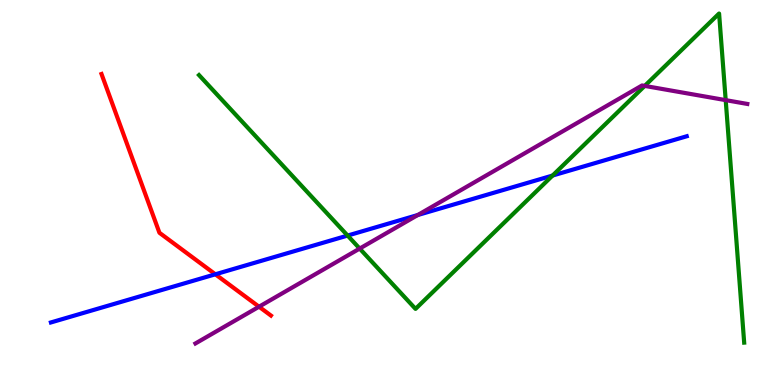[{'lines': ['blue', 'red'], 'intersections': [{'x': 2.78, 'y': 2.88}]}, {'lines': ['green', 'red'], 'intersections': []}, {'lines': ['purple', 'red'], 'intersections': [{'x': 3.34, 'y': 2.03}]}, {'lines': ['blue', 'green'], 'intersections': [{'x': 4.49, 'y': 3.88}, {'x': 7.13, 'y': 5.44}]}, {'lines': ['blue', 'purple'], 'intersections': [{'x': 5.39, 'y': 4.42}]}, {'lines': ['green', 'purple'], 'intersections': [{'x': 4.64, 'y': 3.54}, {'x': 8.32, 'y': 7.77}, {'x': 9.36, 'y': 7.4}]}]